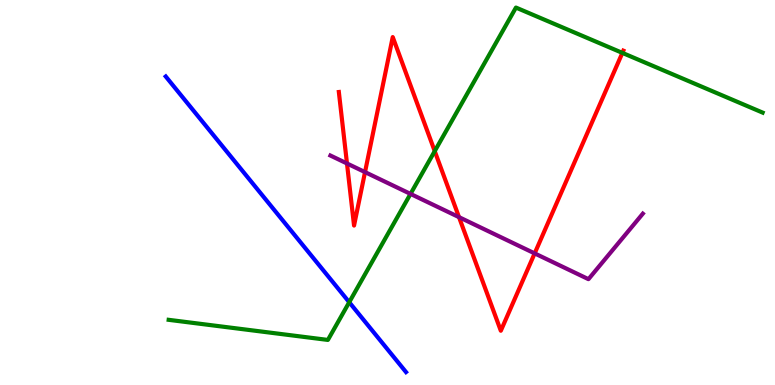[{'lines': ['blue', 'red'], 'intersections': []}, {'lines': ['green', 'red'], 'intersections': [{'x': 5.61, 'y': 6.07}, {'x': 8.03, 'y': 8.63}]}, {'lines': ['purple', 'red'], 'intersections': [{'x': 4.48, 'y': 5.75}, {'x': 4.71, 'y': 5.53}, {'x': 5.92, 'y': 4.36}, {'x': 6.9, 'y': 3.42}]}, {'lines': ['blue', 'green'], 'intersections': [{'x': 4.51, 'y': 2.15}]}, {'lines': ['blue', 'purple'], 'intersections': []}, {'lines': ['green', 'purple'], 'intersections': [{'x': 5.3, 'y': 4.96}]}]